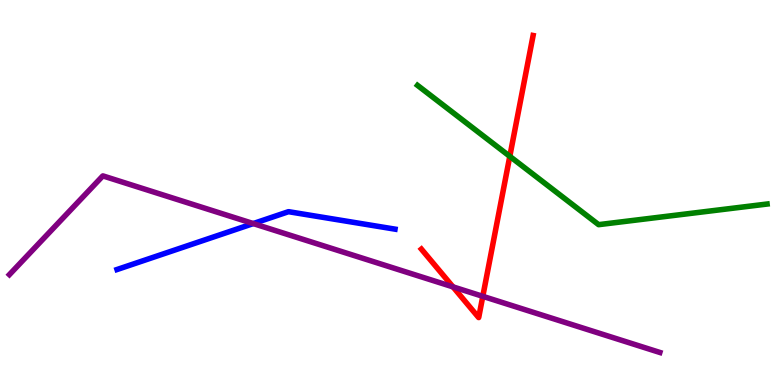[{'lines': ['blue', 'red'], 'intersections': []}, {'lines': ['green', 'red'], 'intersections': [{'x': 6.58, 'y': 5.94}]}, {'lines': ['purple', 'red'], 'intersections': [{'x': 5.85, 'y': 2.55}, {'x': 6.23, 'y': 2.3}]}, {'lines': ['blue', 'green'], 'intersections': []}, {'lines': ['blue', 'purple'], 'intersections': [{'x': 3.27, 'y': 4.19}]}, {'lines': ['green', 'purple'], 'intersections': []}]